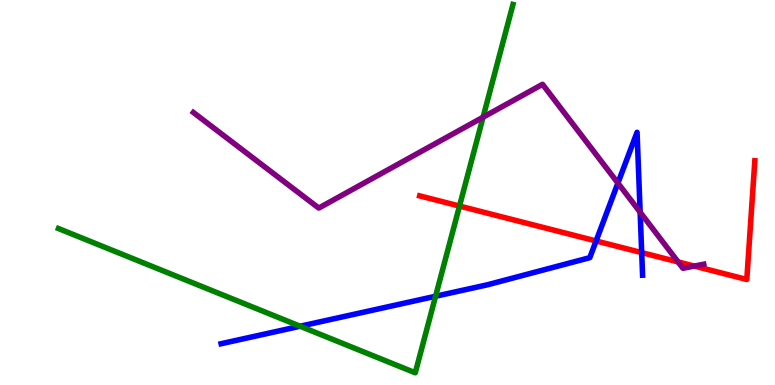[{'lines': ['blue', 'red'], 'intersections': [{'x': 7.69, 'y': 3.74}, {'x': 8.28, 'y': 3.44}]}, {'lines': ['green', 'red'], 'intersections': [{'x': 5.93, 'y': 4.65}]}, {'lines': ['purple', 'red'], 'intersections': [{'x': 8.75, 'y': 3.2}, {'x': 8.96, 'y': 3.09}]}, {'lines': ['blue', 'green'], 'intersections': [{'x': 3.87, 'y': 1.53}, {'x': 5.62, 'y': 2.3}]}, {'lines': ['blue', 'purple'], 'intersections': [{'x': 7.97, 'y': 5.24}, {'x': 8.26, 'y': 4.49}]}, {'lines': ['green', 'purple'], 'intersections': [{'x': 6.23, 'y': 6.96}]}]